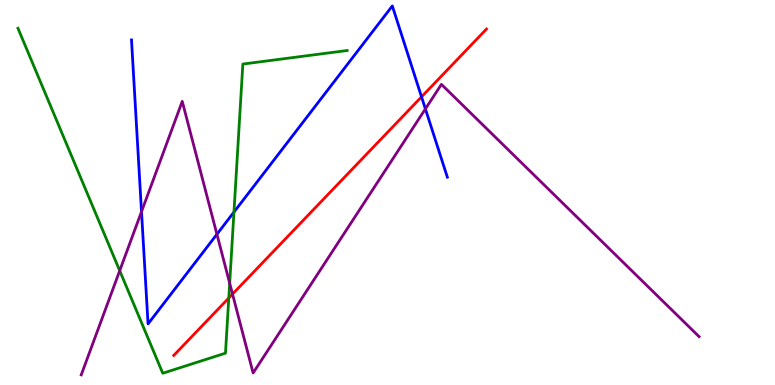[{'lines': ['blue', 'red'], 'intersections': [{'x': 5.44, 'y': 7.48}]}, {'lines': ['green', 'red'], 'intersections': [{'x': 2.95, 'y': 2.26}]}, {'lines': ['purple', 'red'], 'intersections': [{'x': 3.0, 'y': 2.36}]}, {'lines': ['blue', 'green'], 'intersections': [{'x': 3.02, 'y': 4.49}]}, {'lines': ['blue', 'purple'], 'intersections': [{'x': 1.83, 'y': 4.5}, {'x': 2.8, 'y': 3.92}, {'x': 5.49, 'y': 7.17}]}, {'lines': ['green', 'purple'], 'intersections': [{'x': 1.54, 'y': 2.97}, {'x': 2.96, 'y': 2.64}]}]